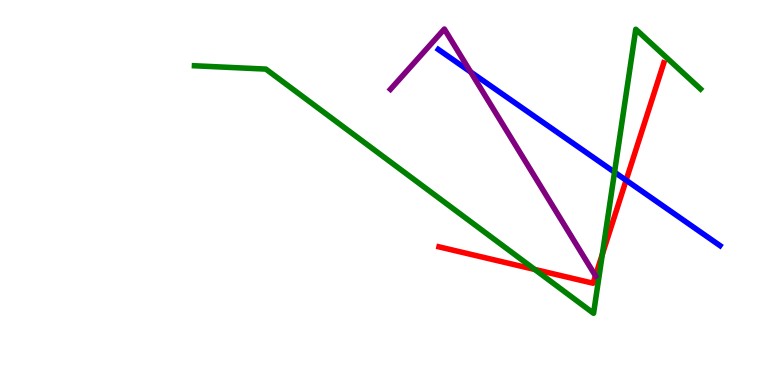[{'lines': ['blue', 'red'], 'intersections': [{'x': 8.08, 'y': 5.32}]}, {'lines': ['green', 'red'], 'intersections': [{'x': 6.9, 'y': 3.0}, {'x': 7.77, 'y': 3.39}]}, {'lines': ['purple', 'red'], 'intersections': [{'x': 7.68, 'y': 2.84}]}, {'lines': ['blue', 'green'], 'intersections': [{'x': 7.93, 'y': 5.53}]}, {'lines': ['blue', 'purple'], 'intersections': [{'x': 6.07, 'y': 8.13}]}, {'lines': ['green', 'purple'], 'intersections': []}]